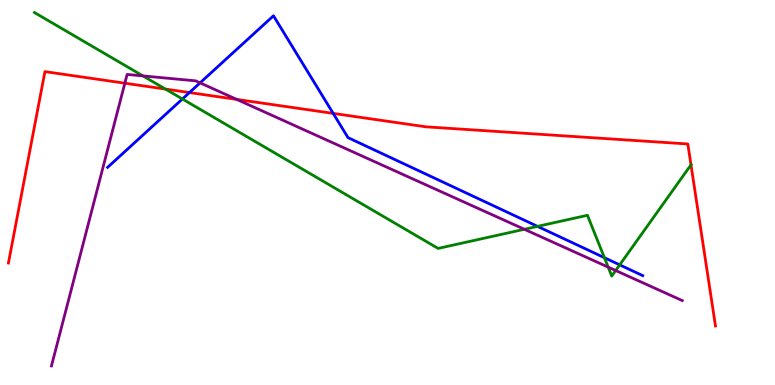[{'lines': ['blue', 'red'], 'intersections': [{'x': 2.44, 'y': 7.6}, {'x': 4.3, 'y': 7.05}]}, {'lines': ['green', 'red'], 'intersections': [{'x': 2.14, 'y': 7.69}, {'x': 8.92, 'y': 5.72}]}, {'lines': ['purple', 'red'], 'intersections': [{'x': 1.61, 'y': 7.84}, {'x': 3.05, 'y': 7.42}]}, {'lines': ['blue', 'green'], 'intersections': [{'x': 2.35, 'y': 7.43}, {'x': 6.94, 'y': 4.12}, {'x': 7.8, 'y': 3.31}, {'x': 8.0, 'y': 3.12}]}, {'lines': ['blue', 'purple'], 'intersections': [{'x': 2.58, 'y': 7.85}]}, {'lines': ['green', 'purple'], 'intersections': [{'x': 1.84, 'y': 8.03}, {'x': 6.77, 'y': 4.04}, {'x': 7.85, 'y': 3.06}, {'x': 7.94, 'y': 2.97}]}]